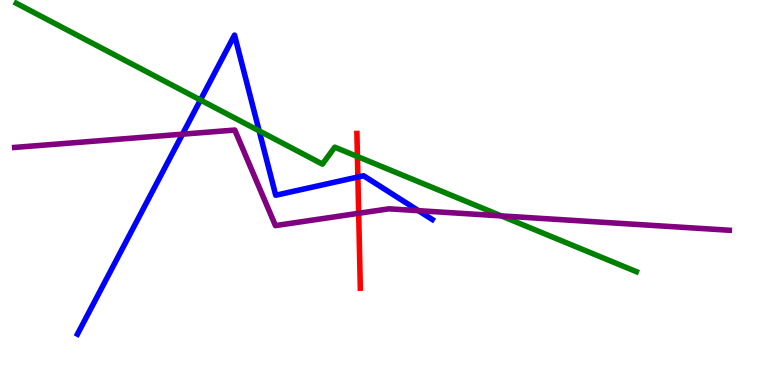[{'lines': ['blue', 'red'], 'intersections': [{'x': 4.62, 'y': 5.4}]}, {'lines': ['green', 'red'], 'intersections': [{'x': 4.61, 'y': 5.93}]}, {'lines': ['purple', 'red'], 'intersections': [{'x': 4.63, 'y': 4.46}]}, {'lines': ['blue', 'green'], 'intersections': [{'x': 2.59, 'y': 7.4}, {'x': 3.34, 'y': 6.6}]}, {'lines': ['blue', 'purple'], 'intersections': [{'x': 2.35, 'y': 6.51}, {'x': 5.4, 'y': 4.53}]}, {'lines': ['green', 'purple'], 'intersections': [{'x': 6.47, 'y': 4.39}]}]